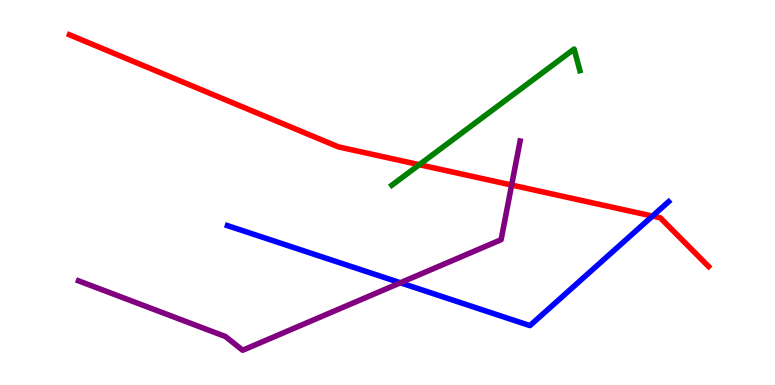[{'lines': ['blue', 'red'], 'intersections': [{'x': 8.42, 'y': 4.39}]}, {'lines': ['green', 'red'], 'intersections': [{'x': 5.41, 'y': 5.72}]}, {'lines': ['purple', 'red'], 'intersections': [{'x': 6.6, 'y': 5.19}]}, {'lines': ['blue', 'green'], 'intersections': []}, {'lines': ['blue', 'purple'], 'intersections': [{'x': 5.17, 'y': 2.66}]}, {'lines': ['green', 'purple'], 'intersections': []}]